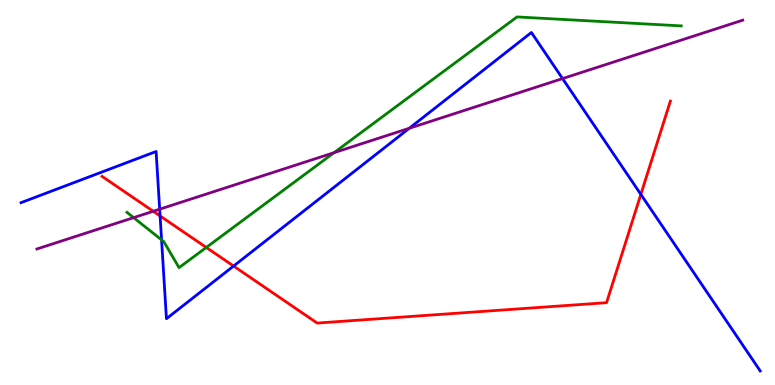[{'lines': ['blue', 'red'], 'intersections': [{'x': 2.07, 'y': 4.39}, {'x': 3.01, 'y': 3.09}, {'x': 8.27, 'y': 4.95}]}, {'lines': ['green', 'red'], 'intersections': [{'x': 2.66, 'y': 3.57}]}, {'lines': ['purple', 'red'], 'intersections': [{'x': 1.98, 'y': 4.51}]}, {'lines': ['blue', 'green'], 'intersections': [{'x': 2.08, 'y': 3.77}]}, {'lines': ['blue', 'purple'], 'intersections': [{'x': 2.06, 'y': 4.57}, {'x': 5.28, 'y': 6.67}, {'x': 7.26, 'y': 7.96}]}, {'lines': ['green', 'purple'], 'intersections': [{'x': 1.72, 'y': 4.35}, {'x': 4.31, 'y': 6.03}]}]